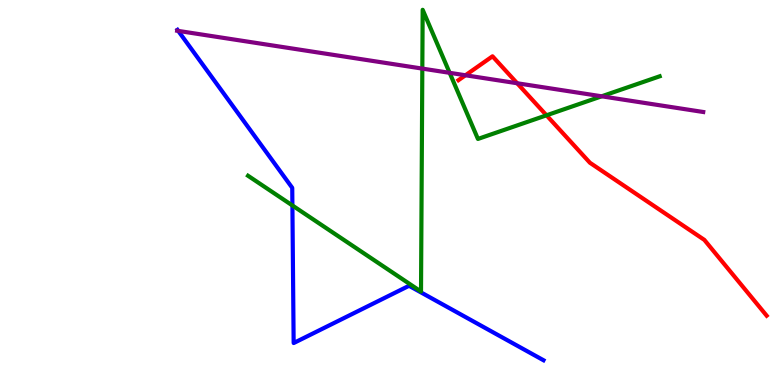[{'lines': ['blue', 'red'], 'intersections': []}, {'lines': ['green', 'red'], 'intersections': [{'x': 7.05, 'y': 7.0}]}, {'lines': ['purple', 'red'], 'intersections': [{'x': 6.01, 'y': 8.05}, {'x': 6.67, 'y': 7.84}]}, {'lines': ['blue', 'green'], 'intersections': [{'x': 3.77, 'y': 4.66}]}, {'lines': ['blue', 'purple'], 'intersections': [{'x': 2.3, 'y': 9.2}]}, {'lines': ['green', 'purple'], 'intersections': [{'x': 5.45, 'y': 8.22}, {'x': 5.8, 'y': 8.11}, {'x': 7.76, 'y': 7.5}]}]